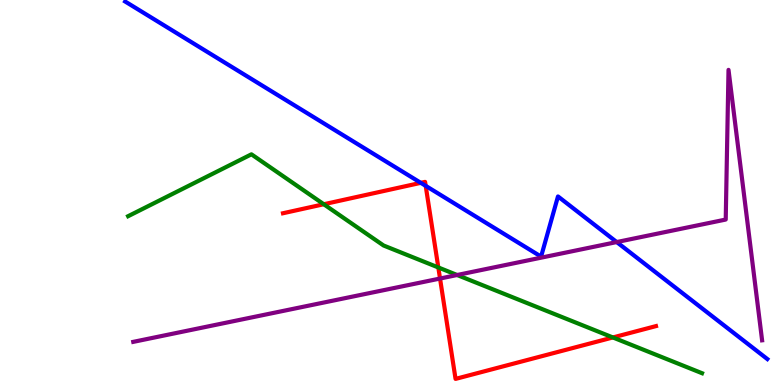[{'lines': ['blue', 'red'], 'intersections': [{'x': 5.43, 'y': 5.25}, {'x': 5.49, 'y': 5.17}]}, {'lines': ['green', 'red'], 'intersections': [{'x': 4.18, 'y': 4.69}, {'x': 5.66, 'y': 3.05}, {'x': 7.91, 'y': 1.23}]}, {'lines': ['purple', 'red'], 'intersections': [{'x': 5.68, 'y': 2.77}]}, {'lines': ['blue', 'green'], 'intersections': []}, {'lines': ['blue', 'purple'], 'intersections': [{'x': 7.96, 'y': 3.71}]}, {'lines': ['green', 'purple'], 'intersections': [{'x': 5.9, 'y': 2.86}]}]